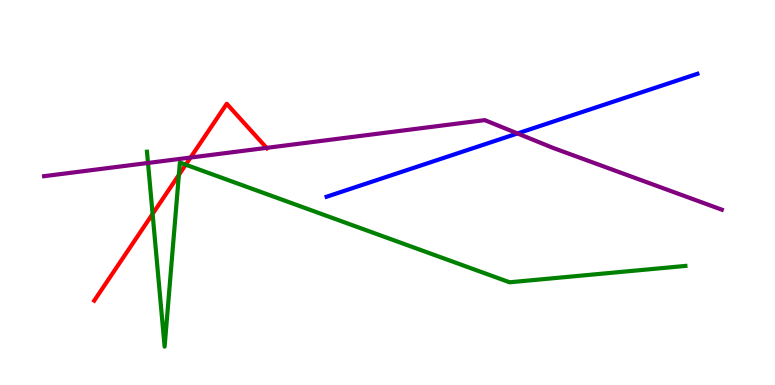[{'lines': ['blue', 'red'], 'intersections': []}, {'lines': ['green', 'red'], 'intersections': [{'x': 1.97, 'y': 4.44}, {'x': 2.31, 'y': 5.46}, {'x': 2.4, 'y': 5.72}]}, {'lines': ['purple', 'red'], 'intersections': [{'x': 2.46, 'y': 5.91}, {'x': 3.44, 'y': 6.16}]}, {'lines': ['blue', 'green'], 'intersections': []}, {'lines': ['blue', 'purple'], 'intersections': [{'x': 6.68, 'y': 6.53}]}, {'lines': ['green', 'purple'], 'intersections': [{'x': 1.91, 'y': 5.77}]}]